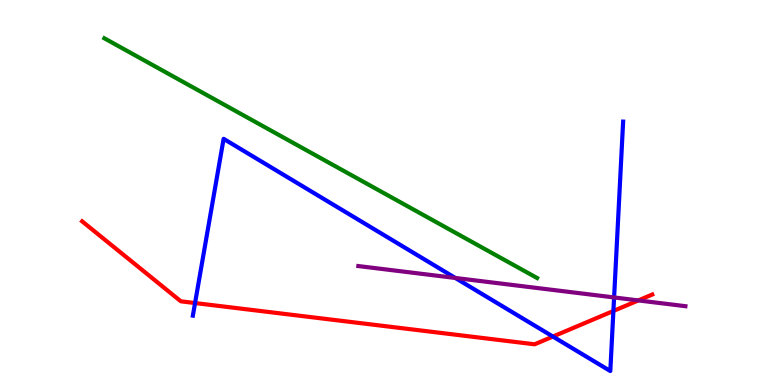[{'lines': ['blue', 'red'], 'intersections': [{'x': 2.52, 'y': 2.13}, {'x': 7.13, 'y': 1.26}, {'x': 7.91, 'y': 1.92}]}, {'lines': ['green', 'red'], 'intersections': []}, {'lines': ['purple', 'red'], 'intersections': [{'x': 8.24, 'y': 2.2}]}, {'lines': ['blue', 'green'], 'intersections': []}, {'lines': ['blue', 'purple'], 'intersections': [{'x': 5.88, 'y': 2.78}, {'x': 7.92, 'y': 2.27}]}, {'lines': ['green', 'purple'], 'intersections': []}]